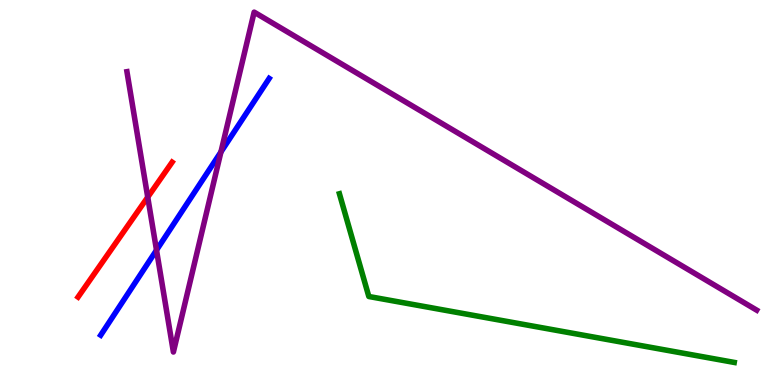[{'lines': ['blue', 'red'], 'intersections': []}, {'lines': ['green', 'red'], 'intersections': []}, {'lines': ['purple', 'red'], 'intersections': [{'x': 1.91, 'y': 4.88}]}, {'lines': ['blue', 'green'], 'intersections': []}, {'lines': ['blue', 'purple'], 'intersections': [{'x': 2.02, 'y': 3.5}, {'x': 2.85, 'y': 6.05}]}, {'lines': ['green', 'purple'], 'intersections': []}]